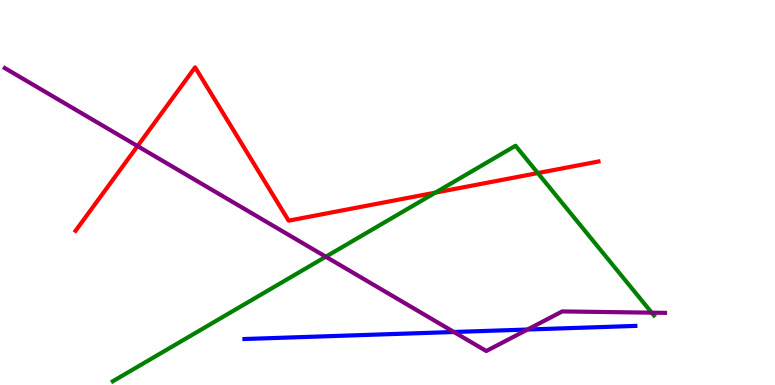[{'lines': ['blue', 'red'], 'intersections': []}, {'lines': ['green', 'red'], 'intersections': [{'x': 5.62, 'y': 5.0}, {'x': 6.94, 'y': 5.5}]}, {'lines': ['purple', 'red'], 'intersections': [{'x': 1.77, 'y': 6.21}]}, {'lines': ['blue', 'green'], 'intersections': []}, {'lines': ['blue', 'purple'], 'intersections': [{'x': 5.86, 'y': 1.38}, {'x': 6.81, 'y': 1.44}]}, {'lines': ['green', 'purple'], 'intersections': [{'x': 4.2, 'y': 3.33}, {'x': 8.41, 'y': 1.88}]}]